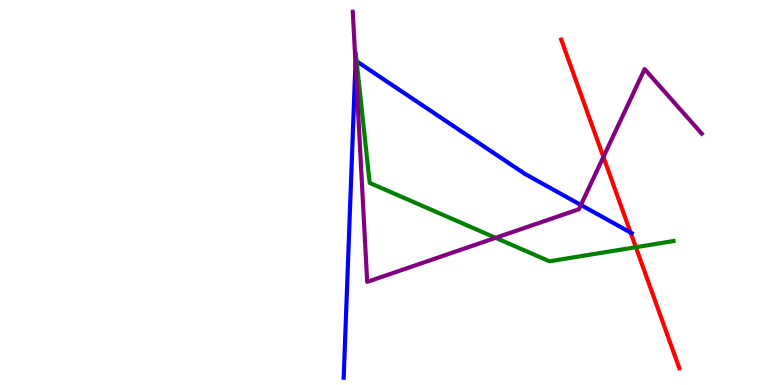[{'lines': ['blue', 'red'], 'intersections': [{'x': 8.14, 'y': 3.96}]}, {'lines': ['green', 'red'], 'intersections': [{'x': 8.2, 'y': 3.58}]}, {'lines': ['purple', 'red'], 'intersections': [{'x': 7.79, 'y': 5.92}]}, {'lines': ['blue', 'green'], 'intersections': [{'x': 4.6, 'y': 8.41}]}, {'lines': ['blue', 'purple'], 'intersections': [{'x': 4.59, 'y': 8.38}, {'x': 7.5, 'y': 4.68}]}, {'lines': ['green', 'purple'], 'intersections': [{'x': 6.4, 'y': 3.82}]}]